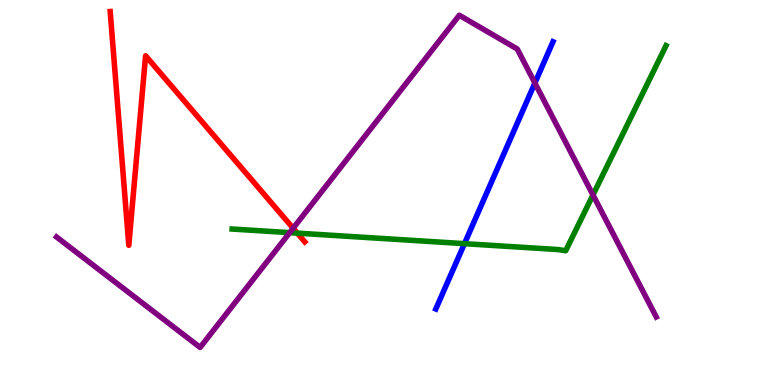[{'lines': ['blue', 'red'], 'intersections': []}, {'lines': ['green', 'red'], 'intersections': [{'x': 3.84, 'y': 3.94}]}, {'lines': ['purple', 'red'], 'intersections': [{'x': 3.78, 'y': 4.07}]}, {'lines': ['blue', 'green'], 'intersections': [{'x': 5.99, 'y': 3.67}]}, {'lines': ['blue', 'purple'], 'intersections': [{'x': 6.9, 'y': 7.84}]}, {'lines': ['green', 'purple'], 'intersections': [{'x': 3.74, 'y': 3.96}, {'x': 7.65, 'y': 4.94}]}]